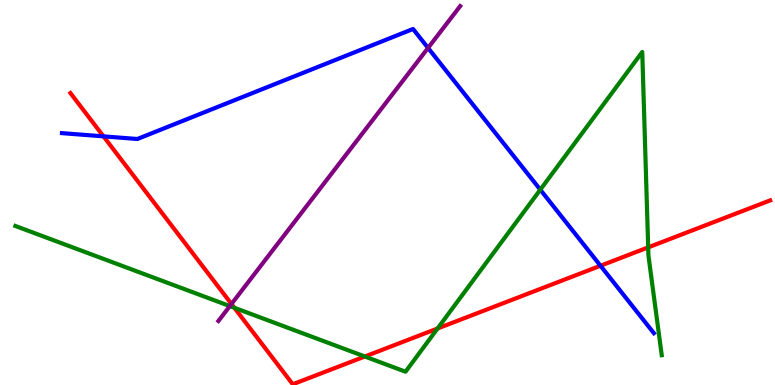[{'lines': ['blue', 'red'], 'intersections': [{'x': 1.34, 'y': 6.46}, {'x': 7.75, 'y': 3.1}]}, {'lines': ['green', 'red'], 'intersections': [{'x': 3.02, 'y': 2.01}, {'x': 4.71, 'y': 0.74}, {'x': 5.65, 'y': 1.47}, {'x': 8.36, 'y': 3.57}]}, {'lines': ['purple', 'red'], 'intersections': [{'x': 2.99, 'y': 2.1}]}, {'lines': ['blue', 'green'], 'intersections': [{'x': 6.97, 'y': 5.07}]}, {'lines': ['blue', 'purple'], 'intersections': [{'x': 5.52, 'y': 8.75}]}, {'lines': ['green', 'purple'], 'intersections': [{'x': 2.97, 'y': 2.05}]}]